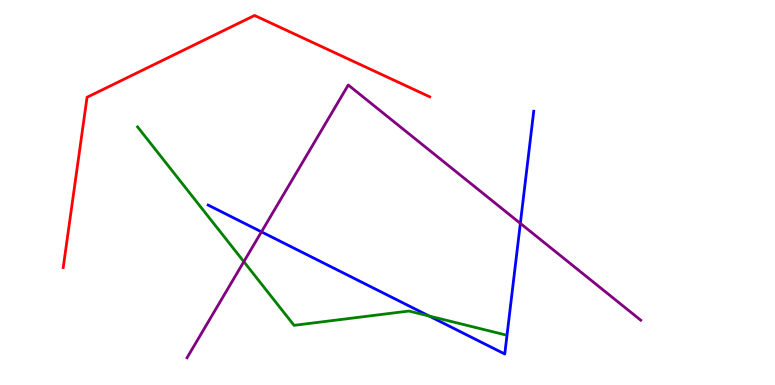[{'lines': ['blue', 'red'], 'intersections': []}, {'lines': ['green', 'red'], 'intersections': []}, {'lines': ['purple', 'red'], 'intersections': []}, {'lines': ['blue', 'green'], 'intersections': [{'x': 5.54, 'y': 1.79}]}, {'lines': ['blue', 'purple'], 'intersections': [{'x': 3.37, 'y': 3.98}, {'x': 6.71, 'y': 4.2}]}, {'lines': ['green', 'purple'], 'intersections': [{'x': 3.15, 'y': 3.2}]}]